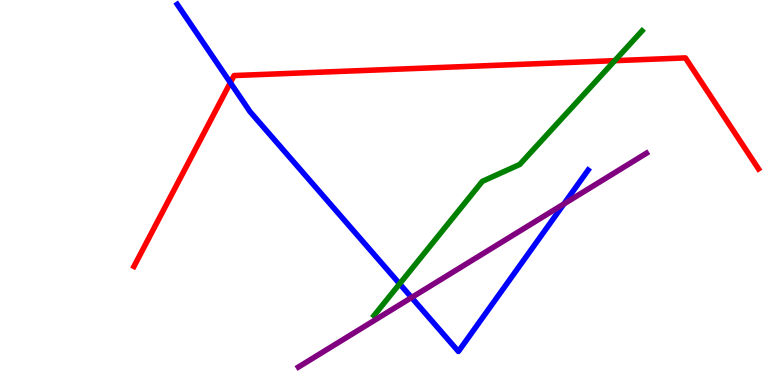[{'lines': ['blue', 'red'], 'intersections': [{'x': 2.97, 'y': 7.85}]}, {'lines': ['green', 'red'], 'intersections': [{'x': 7.93, 'y': 8.42}]}, {'lines': ['purple', 'red'], 'intersections': []}, {'lines': ['blue', 'green'], 'intersections': [{'x': 5.16, 'y': 2.63}]}, {'lines': ['blue', 'purple'], 'intersections': [{'x': 5.31, 'y': 2.27}, {'x': 7.28, 'y': 4.7}]}, {'lines': ['green', 'purple'], 'intersections': []}]